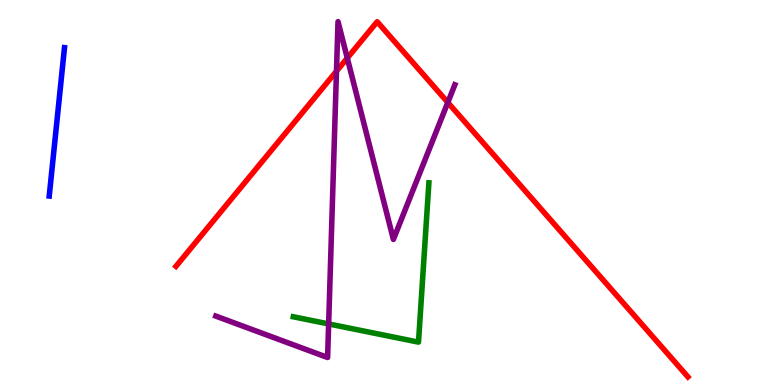[{'lines': ['blue', 'red'], 'intersections': []}, {'lines': ['green', 'red'], 'intersections': []}, {'lines': ['purple', 'red'], 'intersections': [{'x': 4.34, 'y': 8.15}, {'x': 4.48, 'y': 8.49}, {'x': 5.78, 'y': 7.34}]}, {'lines': ['blue', 'green'], 'intersections': []}, {'lines': ['blue', 'purple'], 'intersections': []}, {'lines': ['green', 'purple'], 'intersections': [{'x': 4.24, 'y': 1.59}]}]